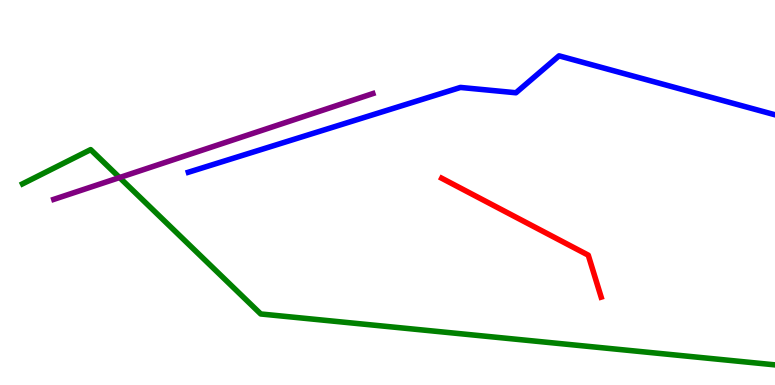[{'lines': ['blue', 'red'], 'intersections': []}, {'lines': ['green', 'red'], 'intersections': []}, {'lines': ['purple', 'red'], 'intersections': []}, {'lines': ['blue', 'green'], 'intersections': []}, {'lines': ['blue', 'purple'], 'intersections': []}, {'lines': ['green', 'purple'], 'intersections': [{'x': 1.54, 'y': 5.39}]}]